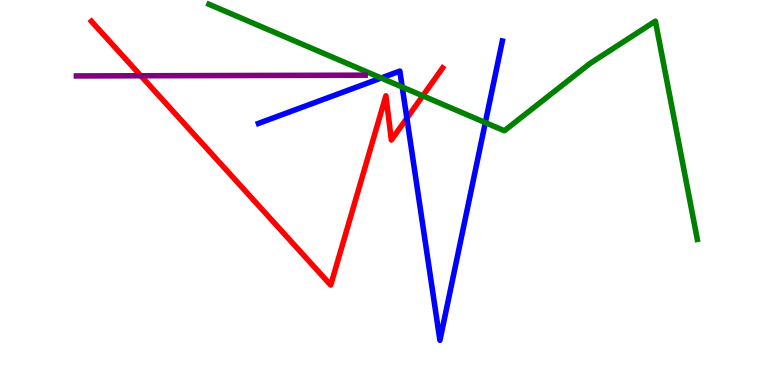[{'lines': ['blue', 'red'], 'intersections': [{'x': 5.25, 'y': 6.93}]}, {'lines': ['green', 'red'], 'intersections': [{'x': 5.46, 'y': 7.51}]}, {'lines': ['purple', 'red'], 'intersections': [{'x': 1.82, 'y': 8.03}]}, {'lines': ['blue', 'green'], 'intersections': [{'x': 4.92, 'y': 7.97}, {'x': 5.19, 'y': 7.74}, {'x': 6.26, 'y': 6.82}]}, {'lines': ['blue', 'purple'], 'intersections': []}, {'lines': ['green', 'purple'], 'intersections': []}]